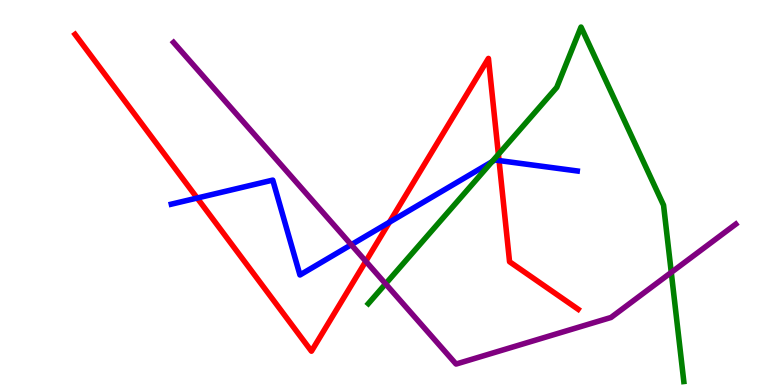[{'lines': ['blue', 'red'], 'intersections': [{'x': 2.54, 'y': 4.86}, {'x': 5.02, 'y': 4.23}, {'x': 6.44, 'y': 5.83}]}, {'lines': ['green', 'red'], 'intersections': [{'x': 6.43, 'y': 5.99}]}, {'lines': ['purple', 'red'], 'intersections': [{'x': 4.72, 'y': 3.21}]}, {'lines': ['blue', 'green'], 'intersections': [{'x': 6.35, 'y': 5.8}]}, {'lines': ['blue', 'purple'], 'intersections': [{'x': 4.53, 'y': 3.64}]}, {'lines': ['green', 'purple'], 'intersections': [{'x': 4.98, 'y': 2.63}, {'x': 8.66, 'y': 2.92}]}]